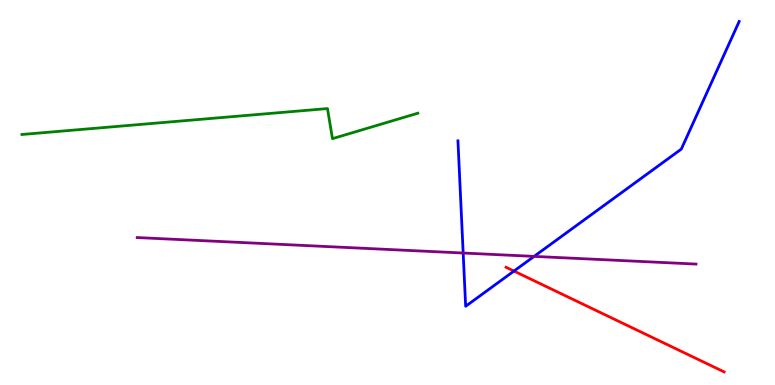[{'lines': ['blue', 'red'], 'intersections': [{'x': 6.63, 'y': 2.96}]}, {'lines': ['green', 'red'], 'intersections': []}, {'lines': ['purple', 'red'], 'intersections': []}, {'lines': ['blue', 'green'], 'intersections': []}, {'lines': ['blue', 'purple'], 'intersections': [{'x': 5.98, 'y': 3.43}, {'x': 6.89, 'y': 3.34}]}, {'lines': ['green', 'purple'], 'intersections': []}]